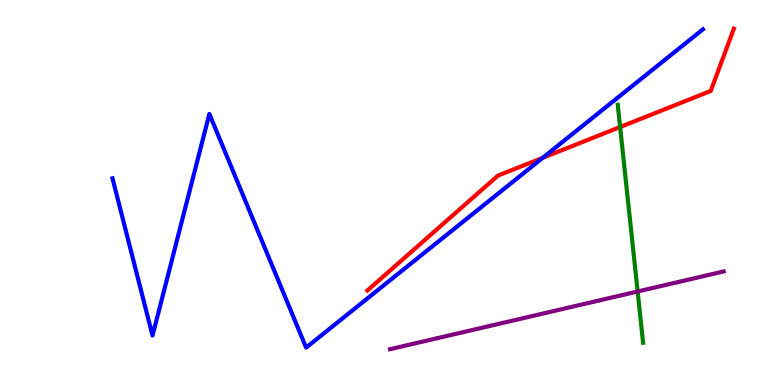[{'lines': ['blue', 'red'], 'intersections': [{'x': 7.0, 'y': 5.9}]}, {'lines': ['green', 'red'], 'intersections': [{'x': 8.0, 'y': 6.7}]}, {'lines': ['purple', 'red'], 'intersections': []}, {'lines': ['blue', 'green'], 'intersections': []}, {'lines': ['blue', 'purple'], 'intersections': []}, {'lines': ['green', 'purple'], 'intersections': [{'x': 8.23, 'y': 2.43}]}]